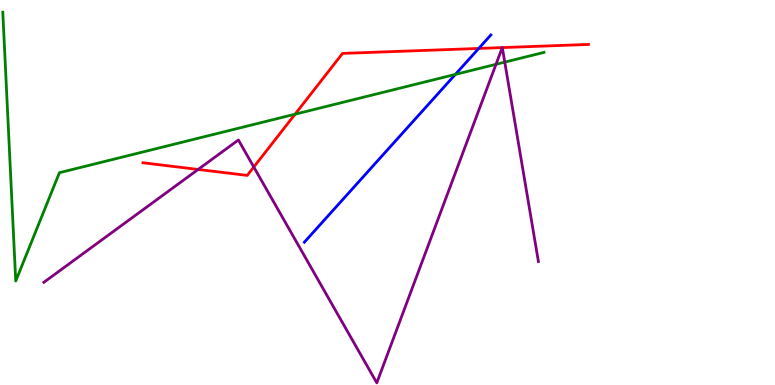[{'lines': ['blue', 'red'], 'intersections': [{'x': 6.18, 'y': 8.74}]}, {'lines': ['green', 'red'], 'intersections': [{'x': 3.81, 'y': 7.03}]}, {'lines': ['purple', 'red'], 'intersections': [{'x': 2.56, 'y': 5.6}, {'x': 3.27, 'y': 5.66}, {'x': 6.48, 'y': 8.76}, {'x': 6.48, 'y': 8.76}]}, {'lines': ['blue', 'green'], 'intersections': [{'x': 5.88, 'y': 8.07}]}, {'lines': ['blue', 'purple'], 'intersections': []}, {'lines': ['green', 'purple'], 'intersections': [{'x': 6.4, 'y': 8.33}, {'x': 6.51, 'y': 8.39}]}]